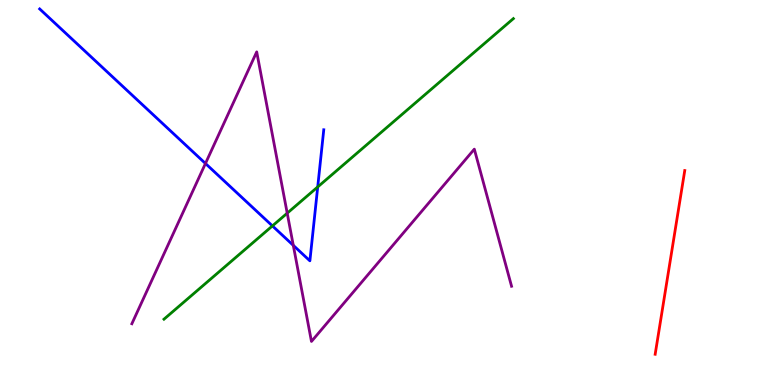[{'lines': ['blue', 'red'], 'intersections': []}, {'lines': ['green', 'red'], 'intersections': []}, {'lines': ['purple', 'red'], 'intersections': []}, {'lines': ['blue', 'green'], 'intersections': [{'x': 3.52, 'y': 4.13}, {'x': 4.1, 'y': 5.14}]}, {'lines': ['blue', 'purple'], 'intersections': [{'x': 2.65, 'y': 5.75}, {'x': 3.78, 'y': 3.63}]}, {'lines': ['green', 'purple'], 'intersections': [{'x': 3.71, 'y': 4.46}]}]